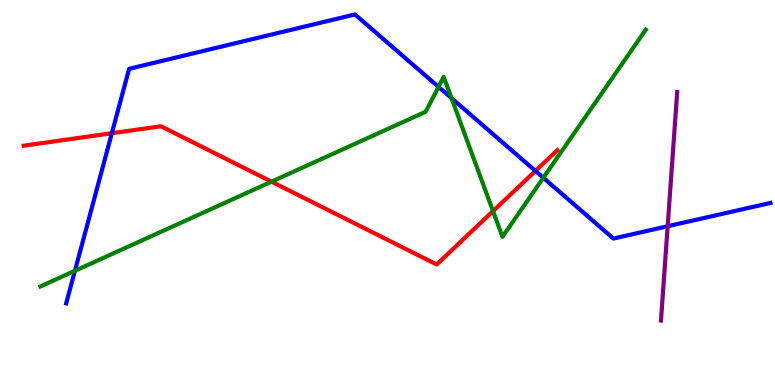[{'lines': ['blue', 'red'], 'intersections': [{'x': 1.44, 'y': 6.54}, {'x': 6.91, 'y': 5.56}]}, {'lines': ['green', 'red'], 'intersections': [{'x': 3.5, 'y': 5.28}, {'x': 6.36, 'y': 4.52}]}, {'lines': ['purple', 'red'], 'intersections': []}, {'lines': ['blue', 'green'], 'intersections': [{'x': 0.967, 'y': 2.97}, {'x': 5.66, 'y': 7.74}, {'x': 5.83, 'y': 7.45}, {'x': 7.01, 'y': 5.38}]}, {'lines': ['blue', 'purple'], 'intersections': [{'x': 8.61, 'y': 4.12}]}, {'lines': ['green', 'purple'], 'intersections': []}]